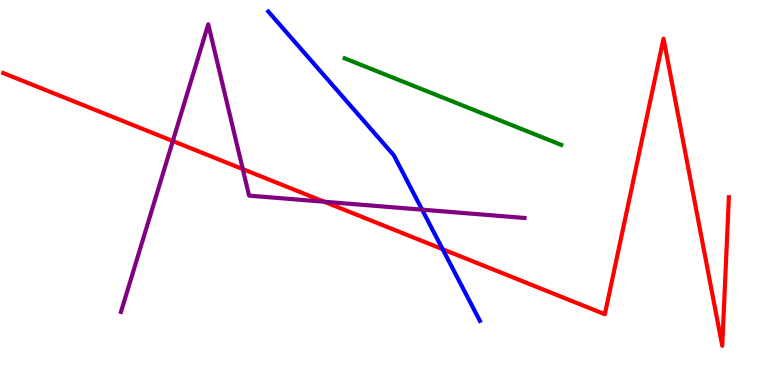[{'lines': ['blue', 'red'], 'intersections': [{'x': 5.71, 'y': 3.53}]}, {'lines': ['green', 'red'], 'intersections': []}, {'lines': ['purple', 'red'], 'intersections': [{'x': 2.23, 'y': 6.34}, {'x': 3.13, 'y': 5.61}, {'x': 4.18, 'y': 4.76}]}, {'lines': ['blue', 'green'], 'intersections': []}, {'lines': ['blue', 'purple'], 'intersections': [{'x': 5.45, 'y': 4.55}]}, {'lines': ['green', 'purple'], 'intersections': []}]